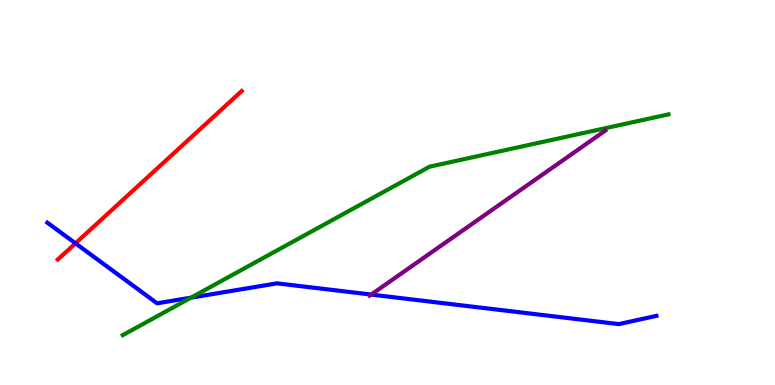[{'lines': ['blue', 'red'], 'intersections': [{'x': 0.974, 'y': 3.68}]}, {'lines': ['green', 'red'], 'intersections': []}, {'lines': ['purple', 'red'], 'intersections': []}, {'lines': ['blue', 'green'], 'intersections': [{'x': 2.46, 'y': 2.27}]}, {'lines': ['blue', 'purple'], 'intersections': [{'x': 4.79, 'y': 2.35}]}, {'lines': ['green', 'purple'], 'intersections': []}]